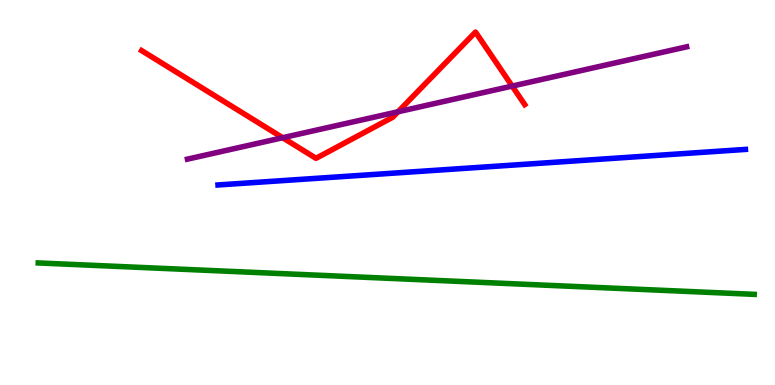[{'lines': ['blue', 'red'], 'intersections': []}, {'lines': ['green', 'red'], 'intersections': []}, {'lines': ['purple', 'red'], 'intersections': [{'x': 3.65, 'y': 6.42}, {'x': 5.14, 'y': 7.1}, {'x': 6.61, 'y': 7.76}]}, {'lines': ['blue', 'green'], 'intersections': []}, {'lines': ['blue', 'purple'], 'intersections': []}, {'lines': ['green', 'purple'], 'intersections': []}]